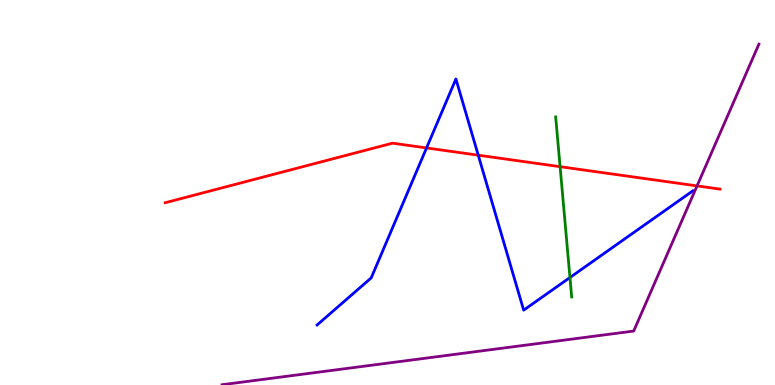[{'lines': ['blue', 'red'], 'intersections': [{'x': 5.5, 'y': 6.16}, {'x': 6.17, 'y': 5.97}]}, {'lines': ['green', 'red'], 'intersections': [{'x': 7.23, 'y': 5.67}]}, {'lines': ['purple', 'red'], 'intersections': [{'x': 8.99, 'y': 5.17}]}, {'lines': ['blue', 'green'], 'intersections': [{'x': 7.35, 'y': 2.79}]}, {'lines': ['blue', 'purple'], 'intersections': []}, {'lines': ['green', 'purple'], 'intersections': []}]